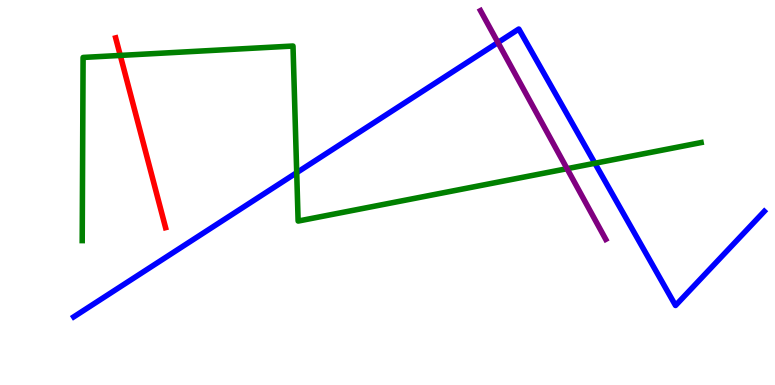[{'lines': ['blue', 'red'], 'intersections': []}, {'lines': ['green', 'red'], 'intersections': [{'x': 1.55, 'y': 8.56}]}, {'lines': ['purple', 'red'], 'intersections': []}, {'lines': ['blue', 'green'], 'intersections': [{'x': 3.83, 'y': 5.52}, {'x': 7.68, 'y': 5.76}]}, {'lines': ['blue', 'purple'], 'intersections': [{'x': 6.43, 'y': 8.9}]}, {'lines': ['green', 'purple'], 'intersections': [{'x': 7.32, 'y': 5.62}]}]